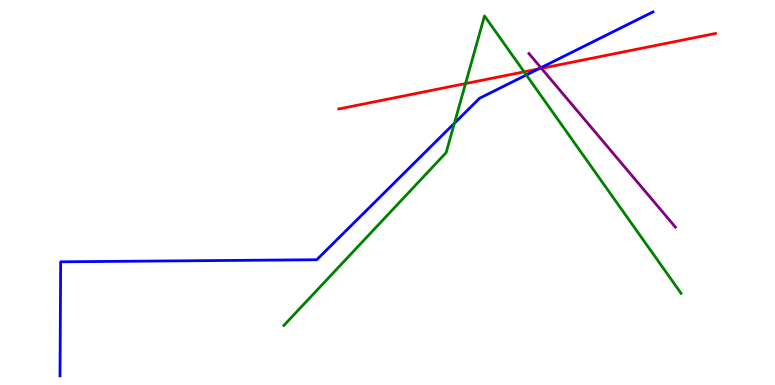[{'lines': ['blue', 'red'], 'intersections': [{'x': 6.95, 'y': 8.21}]}, {'lines': ['green', 'red'], 'intersections': [{'x': 6.01, 'y': 7.83}, {'x': 6.76, 'y': 8.13}]}, {'lines': ['purple', 'red'], 'intersections': [{'x': 6.99, 'y': 8.22}]}, {'lines': ['blue', 'green'], 'intersections': [{'x': 5.86, 'y': 6.8}, {'x': 6.79, 'y': 8.05}]}, {'lines': ['blue', 'purple'], 'intersections': [{'x': 6.98, 'y': 8.24}]}, {'lines': ['green', 'purple'], 'intersections': []}]